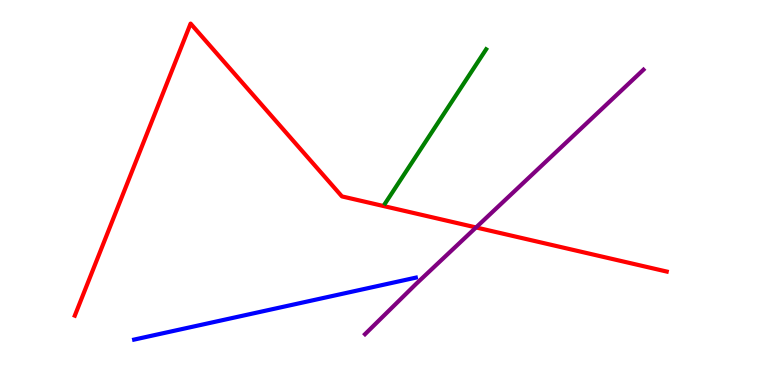[{'lines': ['blue', 'red'], 'intersections': []}, {'lines': ['green', 'red'], 'intersections': []}, {'lines': ['purple', 'red'], 'intersections': [{'x': 6.14, 'y': 4.09}]}, {'lines': ['blue', 'green'], 'intersections': []}, {'lines': ['blue', 'purple'], 'intersections': []}, {'lines': ['green', 'purple'], 'intersections': []}]